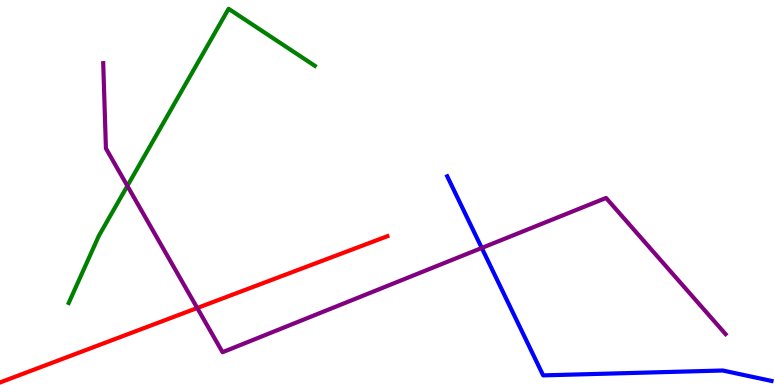[{'lines': ['blue', 'red'], 'intersections': []}, {'lines': ['green', 'red'], 'intersections': []}, {'lines': ['purple', 'red'], 'intersections': [{'x': 2.55, 'y': 2.0}]}, {'lines': ['blue', 'green'], 'intersections': []}, {'lines': ['blue', 'purple'], 'intersections': [{'x': 6.22, 'y': 3.56}]}, {'lines': ['green', 'purple'], 'intersections': [{'x': 1.64, 'y': 5.17}]}]